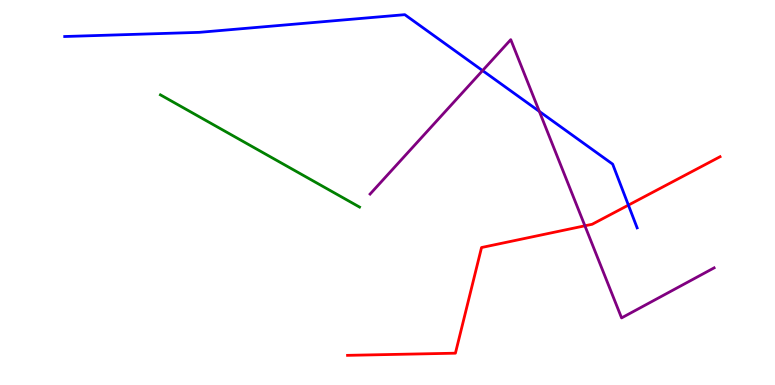[{'lines': ['blue', 'red'], 'intersections': [{'x': 8.11, 'y': 4.67}]}, {'lines': ['green', 'red'], 'intersections': []}, {'lines': ['purple', 'red'], 'intersections': [{'x': 7.55, 'y': 4.14}]}, {'lines': ['blue', 'green'], 'intersections': []}, {'lines': ['blue', 'purple'], 'intersections': [{'x': 6.23, 'y': 8.17}, {'x': 6.96, 'y': 7.11}]}, {'lines': ['green', 'purple'], 'intersections': []}]